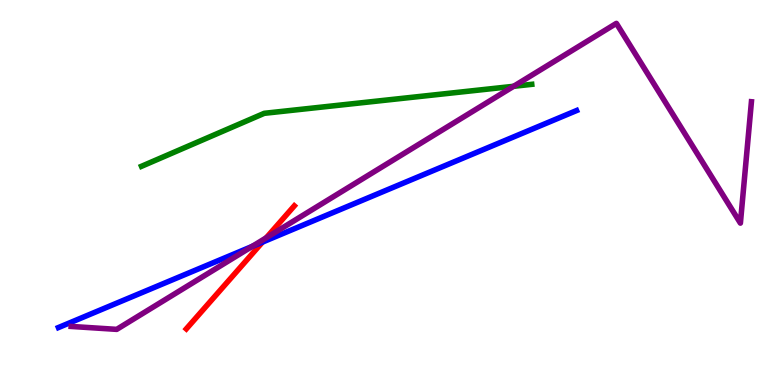[{'lines': ['blue', 'red'], 'intersections': [{'x': 3.39, 'y': 3.71}]}, {'lines': ['green', 'red'], 'intersections': []}, {'lines': ['purple', 'red'], 'intersections': [{'x': 3.44, 'y': 3.82}]}, {'lines': ['blue', 'green'], 'intersections': []}, {'lines': ['blue', 'purple'], 'intersections': [{'x': 3.25, 'y': 3.6}]}, {'lines': ['green', 'purple'], 'intersections': [{'x': 6.63, 'y': 7.76}]}]